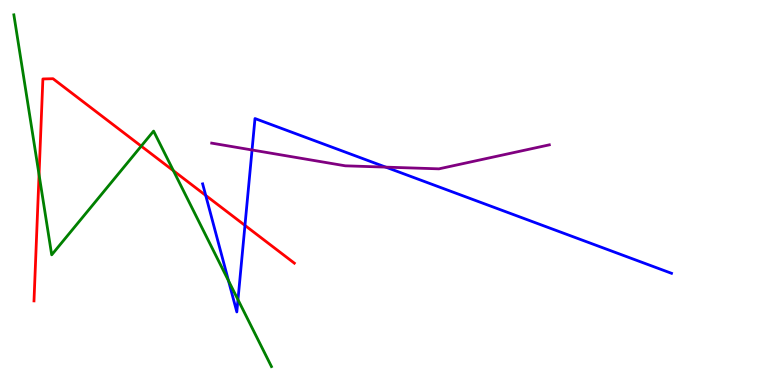[{'lines': ['blue', 'red'], 'intersections': [{'x': 2.65, 'y': 4.92}, {'x': 3.16, 'y': 4.15}]}, {'lines': ['green', 'red'], 'intersections': [{'x': 0.504, 'y': 5.46}, {'x': 1.82, 'y': 6.2}, {'x': 2.24, 'y': 5.57}]}, {'lines': ['purple', 'red'], 'intersections': []}, {'lines': ['blue', 'green'], 'intersections': [{'x': 2.95, 'y': 2.71}, {'x': 3.07, 'y': 2.22}]}, {'lines': ['blue', 'purple'], 'intersections': [{'x': 3.25, 'y': 6.1}, {'x': 4.98, 'y': 5.66}]}, {'lines': ['green', 'purple'], 'intersections': []}]